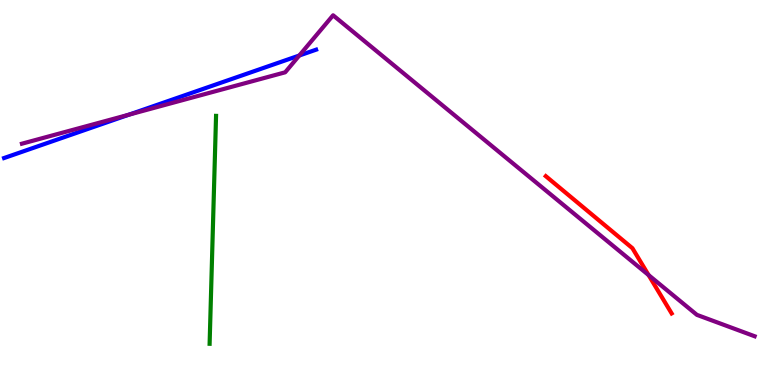[{'lines': ['blue', 'red'], 'intersections': []}, {'lines': ['green', 'red'], 'intersections': []}, {'lines': ['purple', 'red'], 'intersections': [{'x': 8.37, 'y': 2.86}]}, {'lines': ['blue', 'green'], 'intersections': []}, {'lines': ['blue', 'purple'], 'intersections': [{'x': 1.66, 'y': 7.02}, {'x': 3.86, 'y': 8.56}]}, {'lines': ['green', 'purple'], 'intersections': []}]